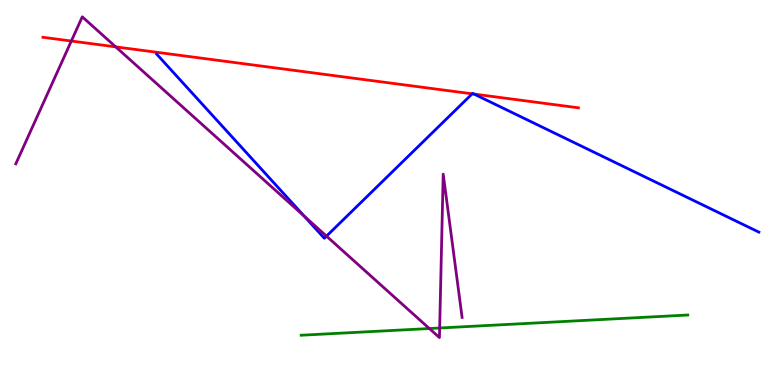[{'lines': ['blue', 'red'], 'intersections': [{'x': 6.09, 'y': 7.56}, {'x': 6.12, 'y': 7.56}]}, {'lines': ['green', 'red'], 'intersections': []}, {'lines': ['purple', 'red'], 'intersections': [{'x': 0.92, 'y': 8.93}, {'x': 1.49, 'y': 8.78}]}, {'lines': ['blue', 'green'], 'intersections': []}, {'lines': ['blue', 'purple'], 'intersections': [{'x': 3.92, 'y': 4.39}, {'x': 4.21, 'y': 3.87}]}, {'lines': ['green', 'purple'], 'intersections': [{'x': 5.54, 'y': 1.47}, {'x': 5.67, 'y': 1.48}]}]